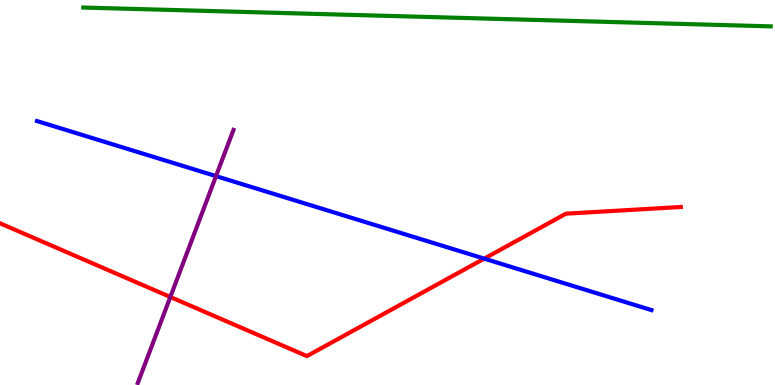[{'lines': ['blue', 'red'], 'intersections': [{'x': 6.25, 'y': 3.28}]}, {'lines': ['green', 'red'], 'intersections': []}, {'lines': ['purple', 'red'], 'intersections': [{'x': 2.2, 'y': 2.29}]}, {'lines': ['blue', 'green'], 'intersections': []}, {'lines': ['blue', 'purple'], 'intersections': [{'x': 2.79, 'y': 5.43}]}, {'lines': ['green', 'purple'], 'intersections': []}]